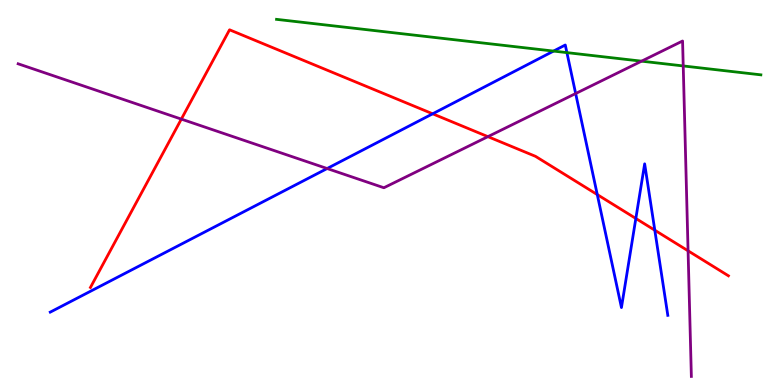[{'lines': ['blue', 'red'], 'intersections': [{'x': 5.58, 'y': 7.04}, {'x': 7.71, 'y': 4.95}, {'x': 8.2, 'y': 4.33}, {'x': 8.45, 'y': 4.02}]}, {'lines': ['green', 'red'], 'intersections': []}, {'lines': ['purple', 'red'], 'intersections': [{'x': 2.34, 'y': 6.91}, {'x': 6.3, 'y': 6.45}, {'x': 8.88, 'y': 3.49}]}, {'lines': ['blue', 'green'], 'intersections': [{'x': 7.14, 'y': 8.67}, {'x': 7.31, 'y': 8.63}]}, {'lines': ['blue', 'purple'], 'intersections': [{'x': 4.22, 'y': 5.62}, {'x': 7.43, 'y': 7.57}]}, {'lines': ['green', 'purple'], 'intersections': [{'x': 8.28, 'y': 8.41}, {'x': 8.82, 'y': 8.29}]}]